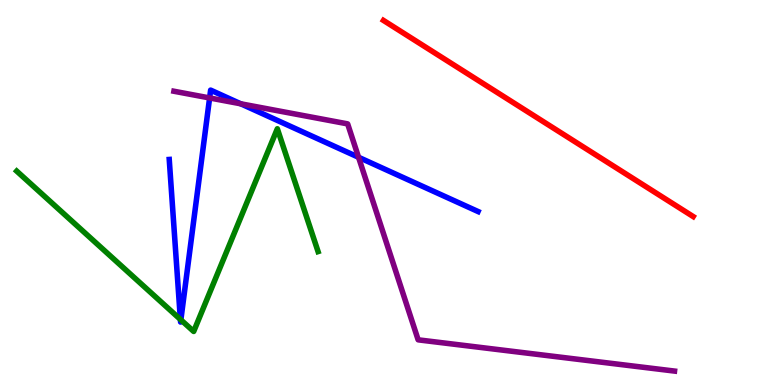[{'lines': ['blue', 'red'], 'intersections': []}, {'lines': ['green', 'red'], 'intersections': []}, {'lines': ['purple', 'red'], 'intersections': []}, {'lines': ['blue', 'green'], 'intersections': [{'x': 2.33, 'y': 1.7}, {'x': 2.33, 'y': 1.69}]}, {'lines': ['blue', 'purple'], 'intersections': [{'x': 2.7, 'y': 7.46}, {'x': 3.11, 'y': 7.3}, {'x': 4.63, 'y': 5.91}]}, {'lines': ['green', 'purple'], 'intersections': []}]